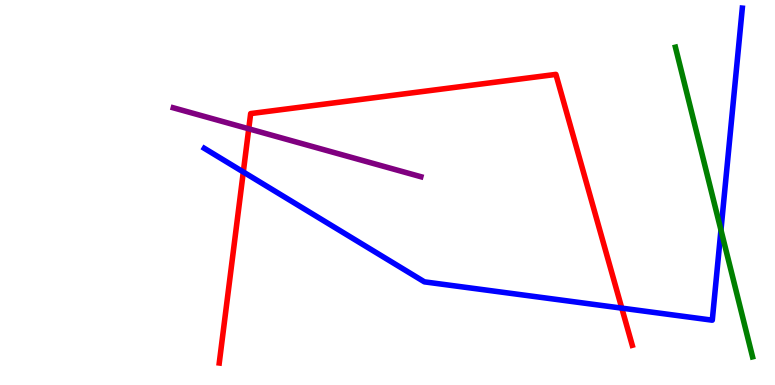[{'lines': ['blue', 'red'], 'intersections': [{'x': 3.14, 'y': 5.53}, {'x': 8.02, 'y': 2.0}]}, {'lines': ['green', 'red'], 'intersections': []}, {'lines': ['purple', 'red'], 'intersections': [{'x': 3.21, 'y': 6.65}]}, {'lines': ['blue', 'green'], 'intersections': [{'x': 9.3, 'y': 4.03}]}, {'lines': ['blue', 'purple'], 'intersections': []}, {'lines': ['green', 'purple'], 'intersections': []}]